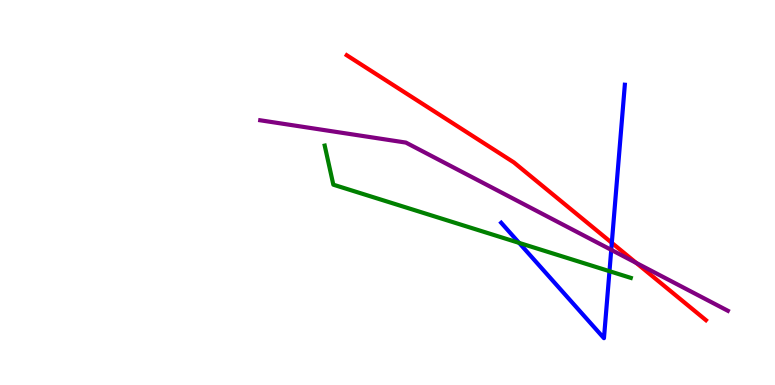[{'lines': ['blue', 'red'], 'intersections': [{'x': 7.89, 'y': 3.69}]}, {'lines': ['green', 'red'], 'intersections': []}, {'lines': ['purple', 'red'], 'intersections': [{'x': 8.21, 'y': 3.17}]}, {'lines': ['blue', 'green'], 'intersections': [{'x': 6.7, 'y': 3.69}, {'x': 7.86, 'y': 2.96}]}, {'lines': ['blue', 'purple'], 'intersections': [{'x': 7.89, 'y': 3.51}]}, {'lines': ['green', 'purple'], 'intersections': []}]